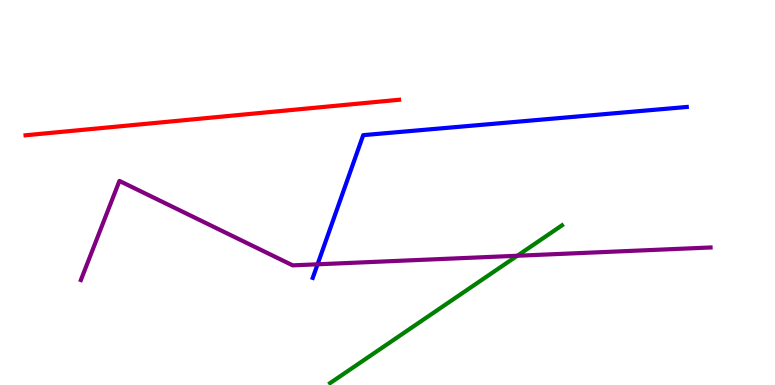[{'lines': ['blue', 'red'], 'intersections': []}, {'lines': ['green', 'red'], 'intersections': []}, {'lines': ['purple', 'red'], 'intersections': []}, {'lines': ['blue', 'green'], 'intersections': []}, {'lines': ['blue', 'purple'], 'intersections': [{'x': 4.1, 'y': 3.14}]}, {'lines': ['green', 'purple'], 'intersections': [{'x': 6.67, 'y': 3.36}]}]